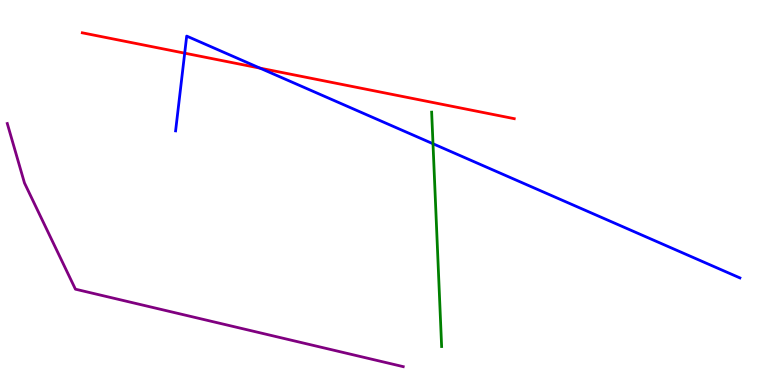[{'lines': ['blue', 'red'], 'intersections': [{'x': 2.38, 'y': 8.62}, {'x': 3.35, 'y': 8.23}]}, {'lines': ['green', 'red'], 'intersections': []}, {'lines': ['purple', 'red'], 'intersections': []}, {'lines': ['blue', 'green'], 'intersections': [{'x': 5.59, 'y': 6.27}]}, {'lines': ['blue', 'purple'], 'intersections': []}, {'lines': ['green', 'purple'], 'intersections': []}]